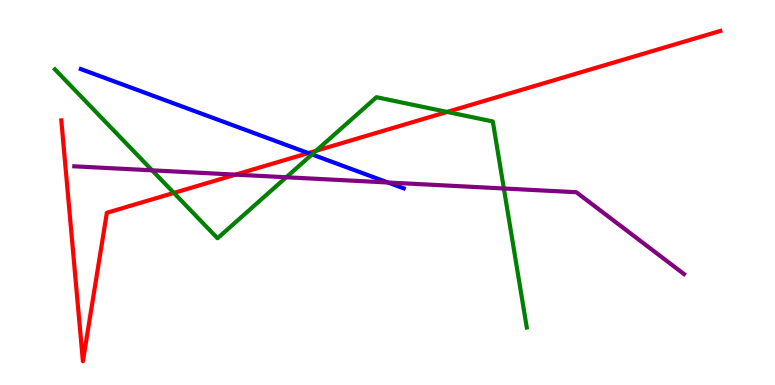[{'lines': ['blue', 'red'], 'intersections': [{'x': 3.98, 'y': 6.02}]}, {'lines': ['green', 'red'], 'intersections': [{'x': 2.24, 'y': 4.99}, {'x': 4.08, 'y': 6.08}, {'x': 5.77, 'y': 7.09}]}, {'lines': ['purple', 'red'], 'intersections': [{'x': 3.04, 'y': 5.46}]}, {'lines': ['blue', 'green'], 'intersections': [{'x': 4.03, 'y': 5.99}]}, {'lines': ['blue', 'purple'], 'intersections': [{'x': 5.01, 'y': 5.26}]}, {'lines': ['green', 'purple'], 'intersections': [{'x': 1.96, 'y': 5.58}, {'x': 3.69, 'y': 5.4}, {'x': 6.5, 'y': 5.1}]}]